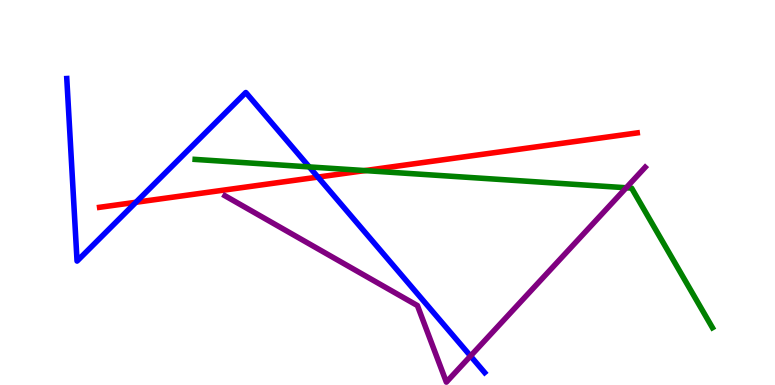[{'lines': ['blue', 'red'], 'intersections': [{'x': 1.75, 'y': 4.75}, {'x': 4.1, 'y': 5.4}]}, {'lines': ['green', 'red'], 'intersections': [{'x': 4.71, 'y': 5.57}]}, {'lines': ['purple', 'red'], 'intersections': []}, {'lines': ['blue', 'green'], 'intersections': [{'x': 3.99, 'y': 5.66}]}, {'lines': ['blue', 'purple'], 'intersections': [{'x': 6.07, 'y': 0.753}]}, {'lines': ['green', 'purple'], 'intersections': [{'x': 8.08, 'y': 5.12}]}]